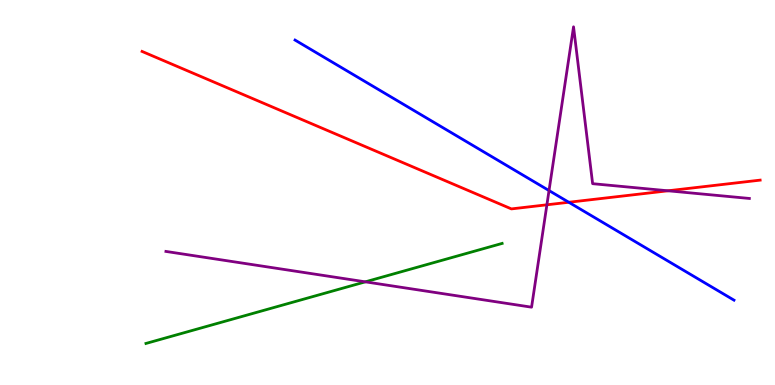[{'lines': ['blue', 'red'], 'intersections': [{'x': 7.34, 'y': 4.75}]}, {'lines': ['green', 'red'], 'intersections': []}, {'lines': ['purple', 'red'], 'intersections': [{'x': 7.06, 'y': 4.68}, {'x': 8.62, 'y': 5.04}]}, {'lines': ['blue', 'green'], 'intersections': []}, {'lines': ['blue', 'purple'], 'intersections': [{'x': 7.08, 'y': 5.05}]}, {'lines': ['green', 'purple'], 'intersections': [{'x': 4.71, 'y': 2.68}]}]